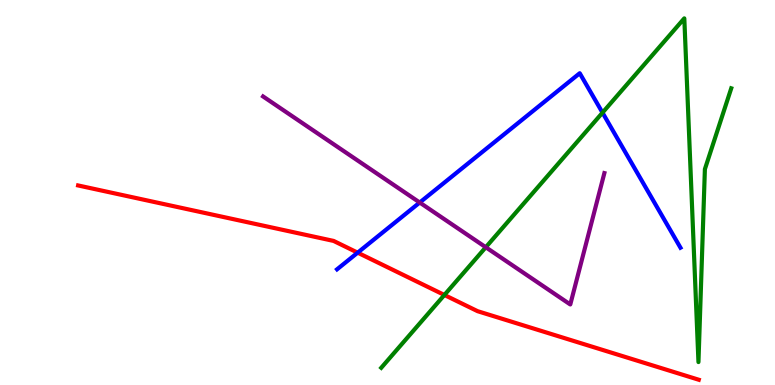[{'lines': ['blue', 'red'], 'intersections': [{'x': 4.61, 'y': 3.44}]}, {'lines': ['green', 'red'], 'intersections': [{'x': 5.73, 'y': 2.34}]}, {'lines': ['purple', 'red'], 'intersections': []}, {'lines': ['blue', 'green'], 'intersections': [{'x': 7.77, 'y': 7.07}]}, {'lines': ['blue', 'purple'], 'intersections': [{'x': 5.42, 'y': 4.74}]}, {'lines': ['green', 'purple'], 'intersections': [{'x': 6.27, 'y': 3.58}]}]